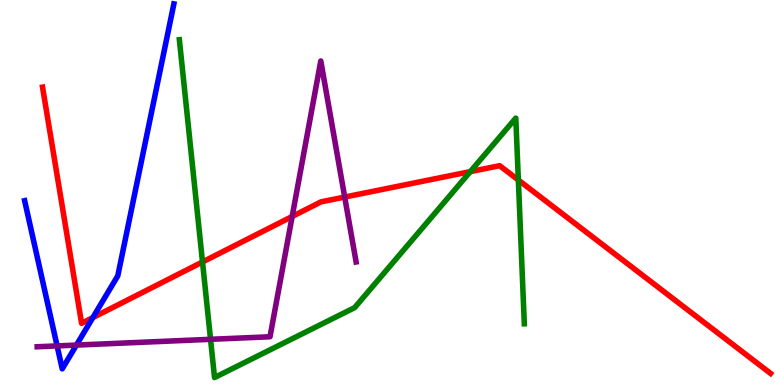[{'lines': ['blue', 'red'], 'intersections': [{'x': 1.2, 'y': 1.75}]}, {'lines': ['green', 'red'], 'intersections': [{'x': 2.61, 'y': 3.2}, {'x': 6.07, 'y': 5.54}, {'x': 6.69, 'y': 5.32}]}, {'lines': ['purple', 'red'], 'intersections': [{'x': 3.77, 'y': 4.38}, {'x': 4.45, 'y': 4.88}]}, {'lines': ['blue', 'green'], 'intersections': []}, {'lines': ['blue', 'purple'], 'intersections': [{'x': 0.737, 'y': 1.02}, {'x': 0.986, 'y': 1.04}]}, {'lines': ['green', 'purple'], 'intersections': [{'x': 2.72, 'y': 1.19}]}]